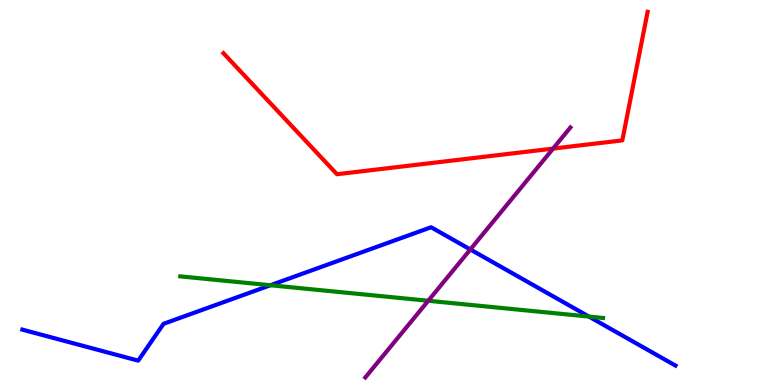[{'lines': ['blue', 'red'], 'intersections': []}, {'lines': ['green', 'red'], 'intersections': []}, {'lines': ['purple', 'red'], 'intersections': [{'x': 7.14, 'y': 6.14}]}, {'lines': ['blue', 'green'], 'intersections': [{'x': 3.49, 'y': 2.59}, {'x': 7.6, 'y': 1.78}]}, {'lines': ['blue', 'purple'], 'intersections': [{'x': 6.07, 'y': 3.52}]}, {'lines': ['green', 'purple'], 'intersections': [{'x': 5.53, 'y': 2.19}]}]